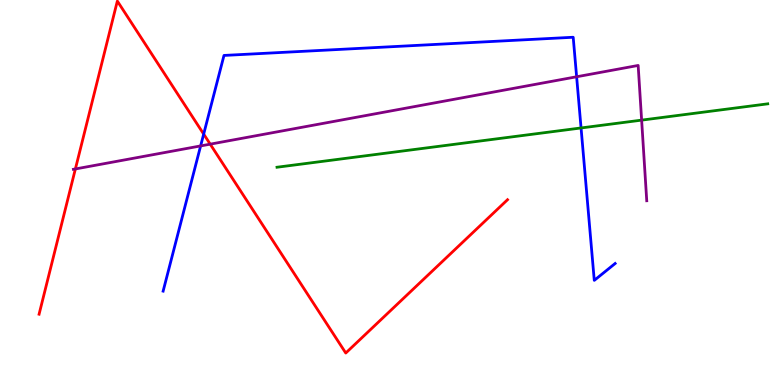[{'lines': ['blue', 'red'], 'intersections': [{'x': 2.63, 'y': 6.52}]}, {'lines': ['green', 'red'], 'intersections': []}, {'lines': ['purple', 'red'], 'intersections': [{'x': 0.973, 'y': 5.61}, {'x': 2.71, 'y': 6.26}]}, {'lines': ['blue', 'green'], 'intersections': [{'x': 7.5, 'y': 6.68}]}, {'lines': ['blue', 'purple'], 'intersections': [{'x': 2.59, 'y': 6.21}, {'x': 7.44, 'y': 8.01}]}, {'lines': ['green', 'purple'], 'intersections': [{'x': 8.28, 'y': 6.88}]}]